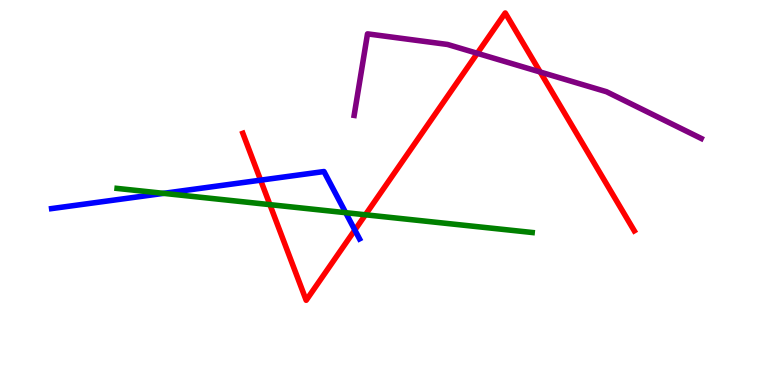[{'lines': ['blue', 'red'], 'intersections': [{'x': 3.36, 'y': 5.32}, {'x': 4.58, 'y': 4.02}]}, {'lines': ['green', 'red'], 'intersections': [{'x': 3.48, 'y': 4.68}, {'x': 4.72, 'y': 4.42}]}, {'lines': ['purple', 'red'], 'intersections': [{'x': 6.16, 'y': 8.62}, {'x': 6.97, 'y': 8.13}]}, {'lines': ['blue', 'green'], 'intersections': [{'x': 2.11, 'y': 4.98}, {'x': 4.46, 'y': 4.48}]}, {'lines': ['blue', 'purple'], 'intersections': []}, {'lines': ['green', 'purple'], 'intersections': []}]